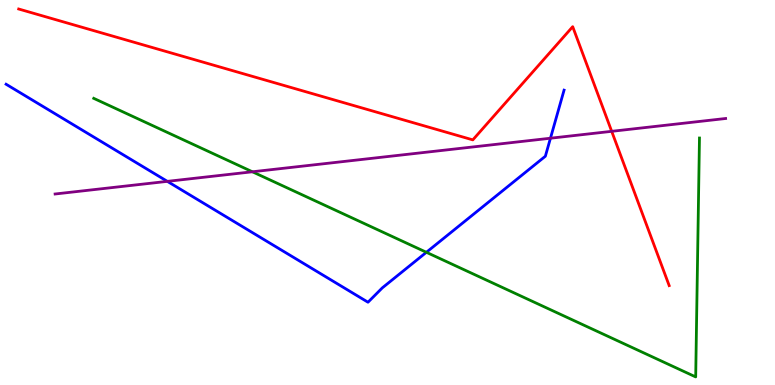[{'lines': ['blue', 'red'], 'intersections': []}, {'lines': ['green', 'red'], 'intersections': []}, {'lines': ['purple', 'red'], 'intersections': [{'x': 7.89, 'y': 6.59}]}, {'lines': ['blue', 'green'], 'intersections': [{'x': 5.5, 'y': 3.45}]}, {'lines': ['blue', 'purple'], 'intersections': [{'x': 2.16, 'y': 5.29}, {'x': 7.1, 'y': 6.41}]}, {'lines': ['green', 'purple'], 'intersections': [{'x': 3.26, 'y': 5.54}]}]